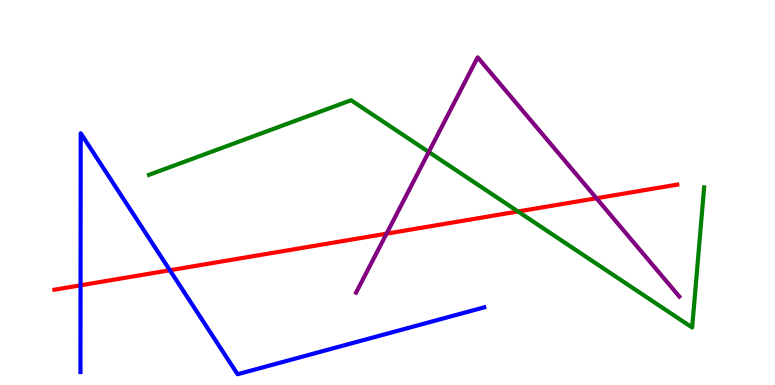[{'lines': ['blue', 'red'], 'intersections': [{'x': 1.04, 'y': 2.59}, {'x': 2.19, 'y': 2.98}]}, {'lines': ['green', 'red'], 'intersections': [{'x': 6.68, 'y': 4.51}]}, {'lines': ['purple', 'red'], 'intersections': [{'x': 4.99, 'y': 3.93}, {'x': 7.7, 'y': 4.85}]}, {'lines': ['blue', 'green'], 'intersections': []}, {'lines': ['blue', 'purple'], 'intersections': []}, {'lines': ['green', 'purple'], 'intersections': [{'x': 5.53, 'y': 6.05}]}]